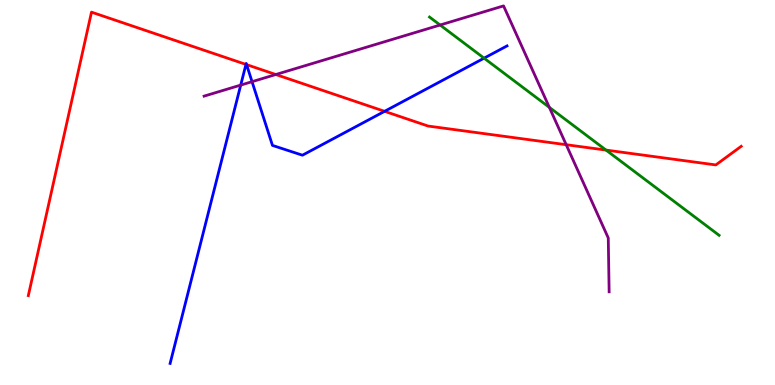[{'lines': ['blue', 'red'], 'intersections': [{'x': 3.17, 'y': 8.33}, {'x': 3.18, 'y': 8.32}, {'x': 4.96, 'y': 7.11}]}, {'lines': ['green', 'red'], 'intersections': [{'x': 7.82, 'y': 6.1}]}, {'lines': ['purple', 'red'], 'intersections': [{'x': 3.56, 'y': 8.06}, {'x': 7.31, 'y': 6.24}]}, {'lines': ['blue', 'green'], 'intersections': [{'x': 6.25, 'y': 8.49}]}, {'lines': ['blue', 'purple'], 'intersections': [{'x': 3.11, 'y': 7.79}, {'x': 3.25, 'y': 7.88}]}, {'lines': ['green', 'purple'], 'intersections': [{'x': 5.68, 'y': 9.35}, {'x': 7.09, 'y': 7.21}]}]